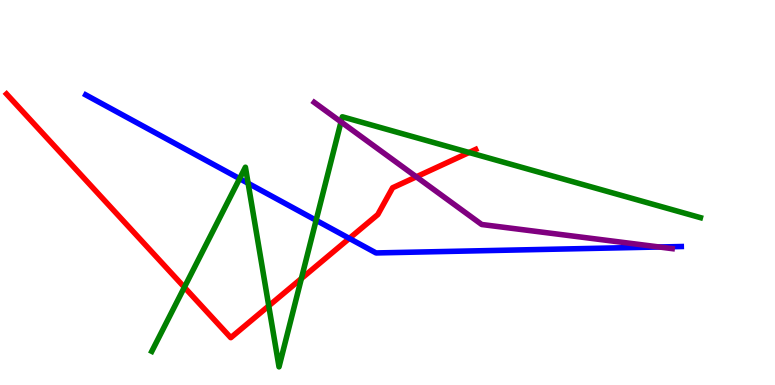[{'lines': ['blue', 'red'], 'intersections': [{'x': 4.51, 'y': 3.81}]}, {'lines': ['green', 'red'], 'intersections': [{'x': 2.38, 'y': 2.54}, {'x': 3.47, 'y': 2.06}, {'x': 3.89, 'y': 2.76}, {'x': 6.05, 'y': 6.04}]}, {'lines': ['purple', 'red'], 'intersections': [{'x': 5.37, 'y': 5.41}]}, {'lines': ['blue', 'green'], 'intersections': [{'x': 3.09, 'y': 5.36}, {'x': 3.2, 'y': 5.24}, {'x': 4.08, 'y': 4.28}]}, {'lines': ['blue', 'purple'], 'intersections': [{'x': 8.51, 'y': 3.58}]}, {'lines': ['green', 'purple'], 'intersections': [{'x': 4.4, 'y': 6.83}]}]